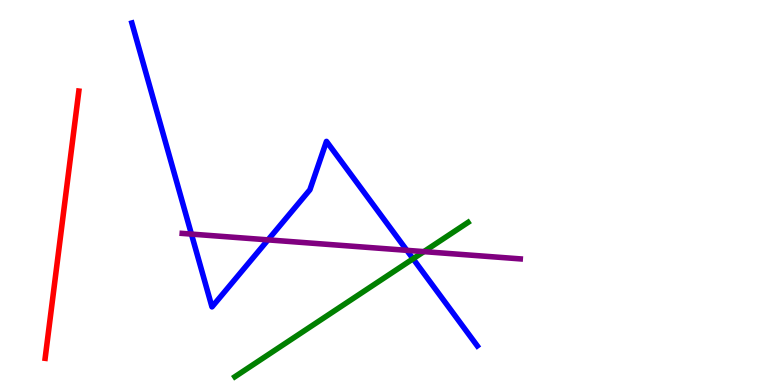[{'lines': ['blue', 'red'], 'intersections': []}, {'lines': ['green', 'red'], 'intersections': []}, {'lines': ['purple', 'red'], 'intersections': []}, {'lines': ['blue', 'green'], 'intersections': [{'x': 5.33, 'y': 3.28}]}, {'lines': ['blue', 'purple'], 'intersections': [{'x': 2.47, 'y': 3.92}, {'x': 3.46, 'y': 3.77}, {'x': 5.25, 'y': 3.5}]}, {'lines': ['green', 'purple'], 'intersections': [{'x': 5.47, 'y': 3.46}]}]